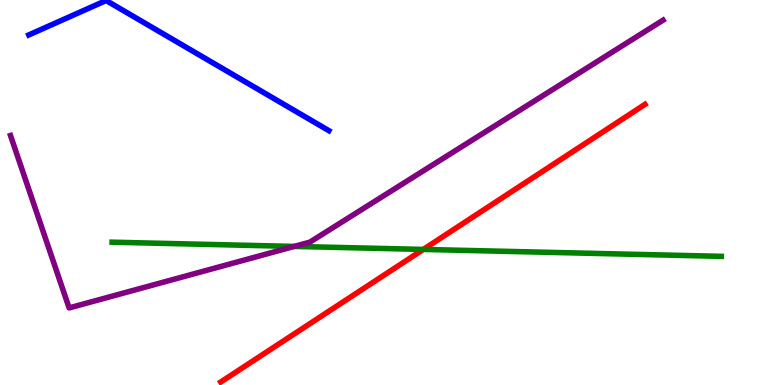[{'lines': ['blue', 'red'], 'intersections': []}, {'lines': ['green', 'red'], 'intersections': [{'x': 5.46, 'y': 3.52}]}, {'lines': ['purple', 'red'], 'intersections': []}, {'lines': ['blue', 'green'], 'intersections': []}, {'lines': ['blue', 'purple'], 'intersections': []}, {'lines': ['green', 'purple'], 'intersections': [{'x': 3.8, 'y': 3.6}]}]